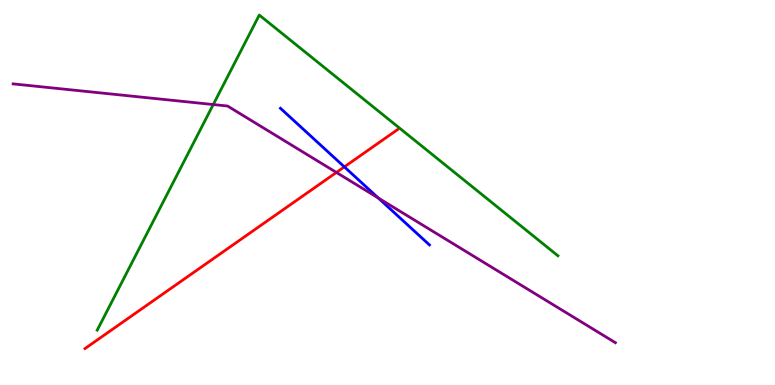[{'lines': ['blue', 'red'], 'intersections': [{'x': 4.44, 'y': 5.67}]}, {'lines': ['green', 'red'], 'intersections': []}, {'lines': ['purple', 'red'], 'intersections': [{'x': 4.34, 'y': 5.52}]}, {'lines': ['blue', 'green'], 'intersections': []}, {'lines': ['blue', 'purple'], 'intersections': [{'x': 4.88, 'y': 4.86}]}, {'lines': ['green', 'purple'], 'intersections': [{'x': 2.75, 'y': 7.28}]}]